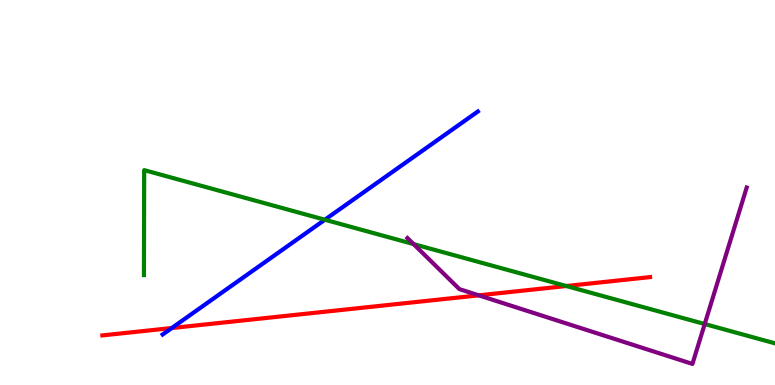[{'lines': ['blue', 'red'], 'intersections': [{'x': 2.22, 'y': 1.48}]}, {'lines': ['green', 'red'], 'intersections': [{'x': 7.31, 'y': 2.57}]}, {'lines': ['purple', 'red'], 'intersections': [{'x': 6.18, 'y': 2.33}]}, {'lines': ['blue', 'green'], 'intersections': [{'x': 4.19, 'y': 4.29}]}, {'lines': ['blue', 'purple'], 'intersections': []}, {'lines': ['green', 'purple'], 'intersections': [{'x': 5.34, 'y': 3.66}, {'x': 9.09, 'y': 1.58}]}]